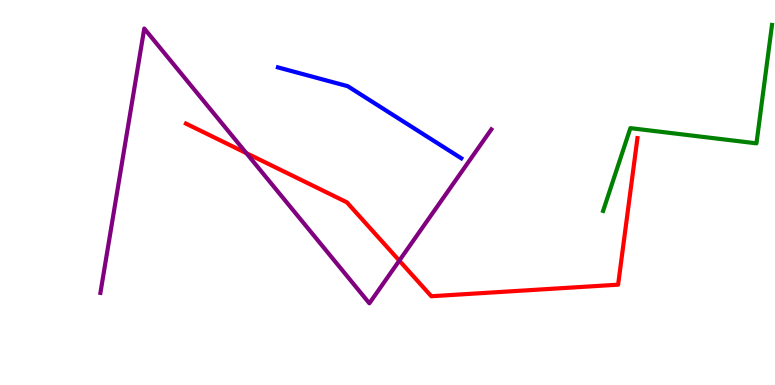[{'lines': ['blue', 'red'], 'intersections': []}, {'lines': ['green', 'red'], 'intersections': []}, {'lines': ['purple', 'red'], 'intersections': [{'x': 3.18, 'y': 6.02}, {'x': 5.15, 'y': 3.23}]}, {'lines': ['blue', 'green'], 'intersections': []}, {'lines': ['blue', 'purple'], 'intersections': []}, {'lines': ['green', 'purple'], 'intersections': []}]